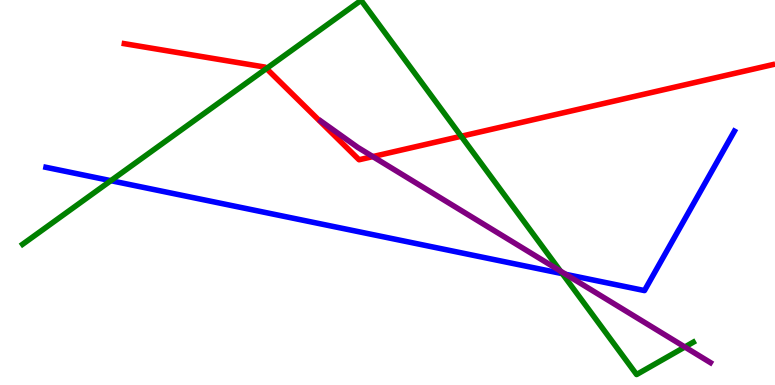[{'lines': ['blue', 'red'], 'intersections': []}, {'lines': ['green', 'red'], 'intersections': [{'x': 3.44, 'y': 8.22}, {'x': 5.95, 'y': 6.46}]}, {'lines': ['purple', 'red'], 'intersections': [{'x': 4.81, 'y': 5.93}]}, {'lines': ['blue', 'green'], 'intersections': [{'x': 1.43, 'y': 5.31}, {'x': 7.26, 'y': 2.89}]}, {'lines': ['blue', 'purple'], 'intersections': [{'x': 7.3, 'y': 2.87}]}, {'lines': ['green', 'purple'], 'intersections': [{'x': 7.23, 'y': 2.96}, {'x': 8.84, 'y': 0.987}]}]